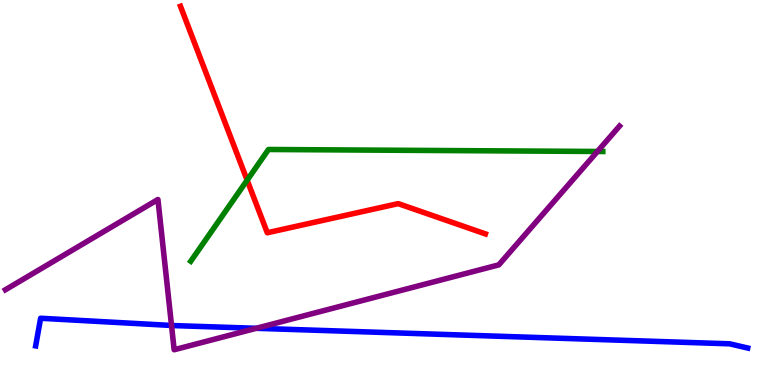[{'lines': ['blue', 'red'], 'intersections': []}, {'lines': ['green', 'red'], 'intersections': [{'x': 3.19, 'y': 5.32}]}, {'lines': ['purple', 'red'], 'intersections': []}, {'lines': ['blue', 'green'], 'intersections': []}, {'lines': ['blue', 'purple'], 'intersections': [{'x': 2.21, 'y': 1.55}, {'x': 3.31, 'y': 1.47}]}, {'lines': ['green', 'purple'], 'intersections': [{'x': 7.71, 'y': 6.07}]}]